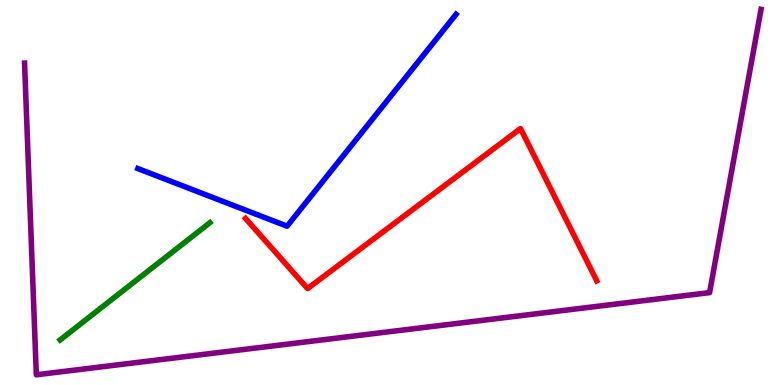[{'lines': ['blue', 'red'], 'intersections': []}, {'lines': ['green', 'red'], 'intersections': []}, {'lines': ['purple', 'red'], 'intersections': []}, {'lines': ['blue', 'green'], 'intersections': []}, {'lines': ['blue', 'purple'], 'intersections': []}, {'lines': ['green', 'purple'], 'intersections': []}]